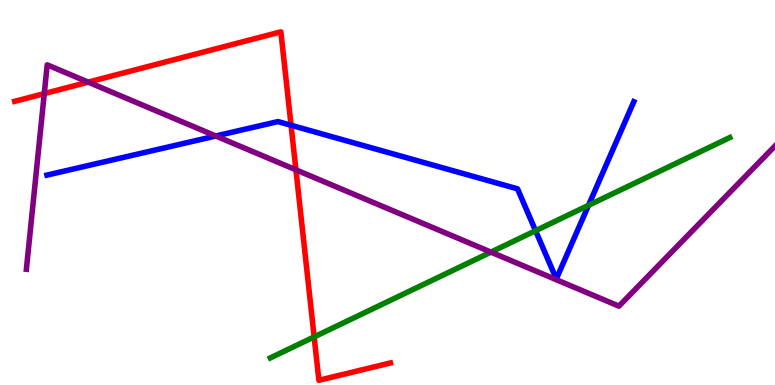[{'lines': ['blue', 'red'], 'intersections': [{'x': 3.76, 'y': 6.75}]}, {'lines': ['green', 'red'], 'intersections': [{'x': 4.05, 'y': 1.25}]}, {'lines': ['purple', 'red'], 'intersections': [{'x': 0.571, 'y': 7.57}, {'x': 1.14, 'y': 7.87}, {'x': 3.82, 'y': 5.59}]}, {'lines': ['blue', 'green'], 'intersections': [{'x': 6.91, 'y': 4.01}, {'x': 7.59, 'y': 4.67}]}, {'lines': ['blue', 'purple'], 'intersections': [{'x': 2.78, 'y': 6.47}]}, {'lines': ['green', 'purple'], 'intersections': [{'x': 6.33, 'y': 3.45}]}]